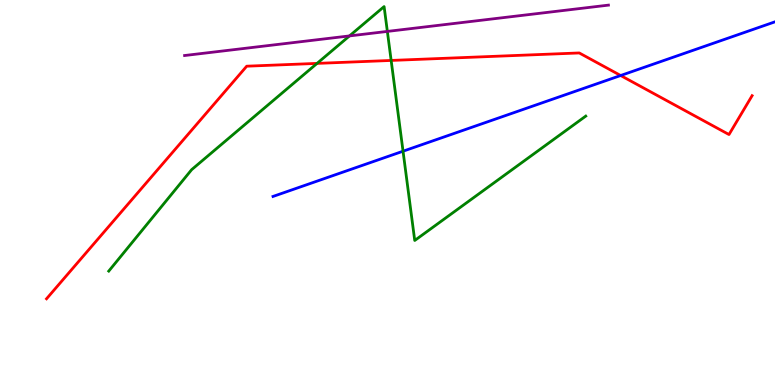[{'lines': ['blue', 'red'], 'intersections': [{'x': 8.01, 'y': 8.04}]}, {'lines': ['green', 'red'], 'intersections': [{'x': 4.09, 'y': 8.35}, {'x': 5.05, 'y': 8.43}]}, {'lines': ['purple', 'red'], 'intersections': []}, {'lines': ['blue', 'green'], 'intersections': [{'x': 5.2, 'y': 6.07}]}, {'lines': ['blue', 'purple'], 'intersections': []}, {'lines': ['green', 'purple'], 'intersections': [{'x': 4.51, 'y': 9.07}, {'x': 5.0, 'y': 9.18}]}]